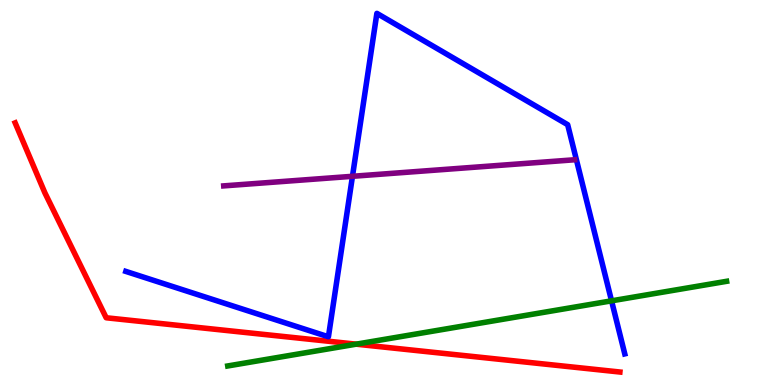[{'lines': ['blue', 'red'], 'intersections': []}, {'lines': ['green', 'red'], 'intersections': [{'x': 4.6, 'y': 1.06}]}, {'lines': ['purple', 'red'], 'intersections': []}, {'lines': ['blue', 'green'], 'intersections': [{'x': 7.89, 'y': 2.19}]}, {'lines': ['blue', 'purple'], 'intersections': [{'x': 4.55, 'y': 5.42}]}, {'lines': ['green', 'purple'], 'intersections': []}]